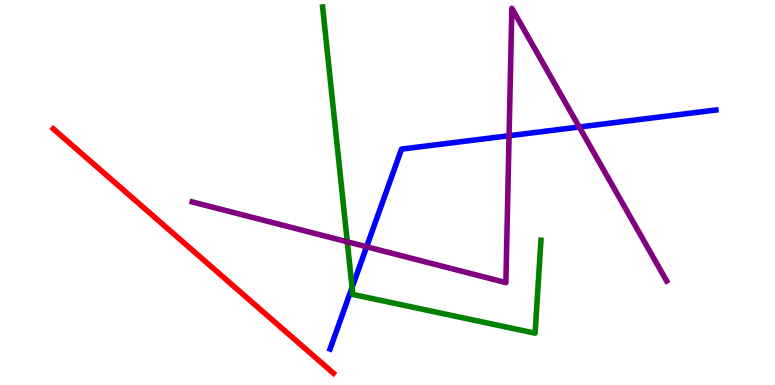[{'lines': ['blue', 'red'], 'intersections': []}, {'lines': ['green', 'red'], 'intersections': []}, {'lines': ['purple', 'red'], 'intersections': []}, {'lines': ['blue', 'green'], 'intersections': [{'x': 4.54, 'y': 2.53}]}, {'lines': ['blue', 'purple'], 'intersections': [{'x': 4.73, 'y': 3.59}, {'x': 6.57, 'y': 6.47}, {'x': 7.47, 'y': 6.7}]}, {'lines': ['green', 'purple'], 'intersections': [{'x': 4.48, 'y': 3.72}]}]